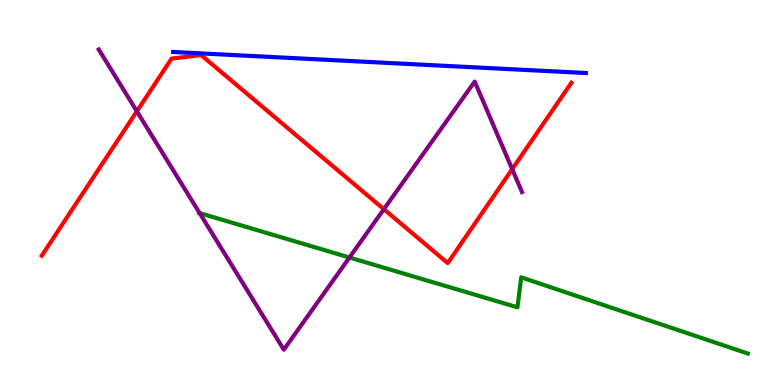[{'lines': ['blue', 'red'], 'intersections': []}, {'lines': ['green', 'red'], 'intersections': []}, {'lines': ['purple', 'red'], 'intersections': [{'x': 1.77, 'y': 7.11}, {'x': 4.95, 'y': 4.57}, {'x': 6.61, 'y': 5.61}]}, {'lines': ['blue', 'green'], 'intersections': []}, {'lines': ['blue', 'purple'], 'intersections': []}, {'lines': ['green', 'purple'], 'intersections': [{'x': 2.58, 'y': 4.47}, {'x': 4.51, 'y': 3.31}]}]